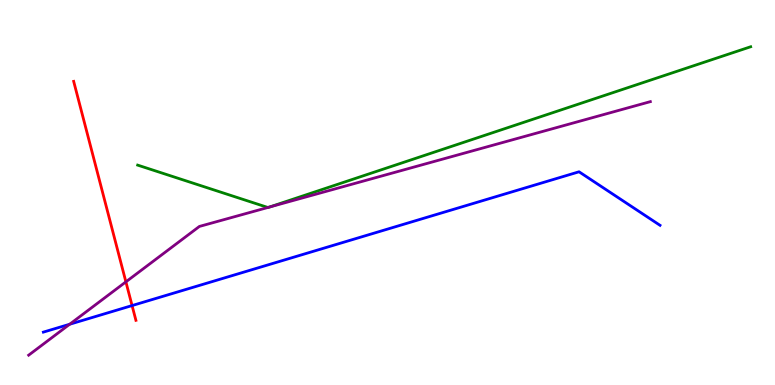[{'lines': ['blue', 'red'], 'intersections': [{'x': 1.7, 'y': 2.06}]}, {'lines': ['green', 'red'], 'intersections': []}, {'lines': ['purple', 'red'], 'intersections': [{'x': 1.62, 'y': 2.68}]}, {'lines': ['blue', 'green'], 'intersections': []}, {'lines': ['blue', 'purple'], 'intersections': [{'x': 0.899, 'y': 1.58}]}, {'lines': ['green', 'purple'], 'intersections': [{'x': 3.46, 'y': 4.61}, {'x': 3.48, 'y': 4.62}]}]